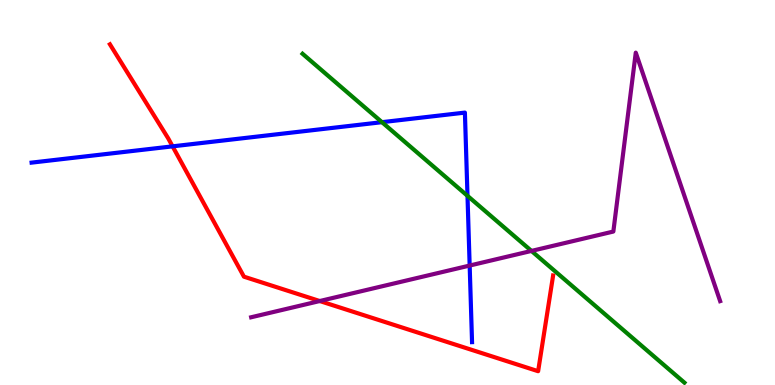[{'lines': ['blue', 'red'], 'intersections': [{'x': 2.23, 'y': 6.2}]}, {'lines': ['green', 'red'], 'intersections': []}, {'lines': ['purple', 'red'], 'intersections': [{'x': 4.13, 'y': 2.18}]}, {'lines': ['blue', 'green'], 'intersections': [{'x': 4.93, 'y': 6.83}, {'x': 6.03, 'y': 4.91}]}, {'lines': ['blue', 'purple'], 'intersections': [{'x': 6.06, 'y': 3.1}]}, {'lines': ['green', 'purple'], 'intersections': [{'x': 6.86, 'y': 3.48}]}]